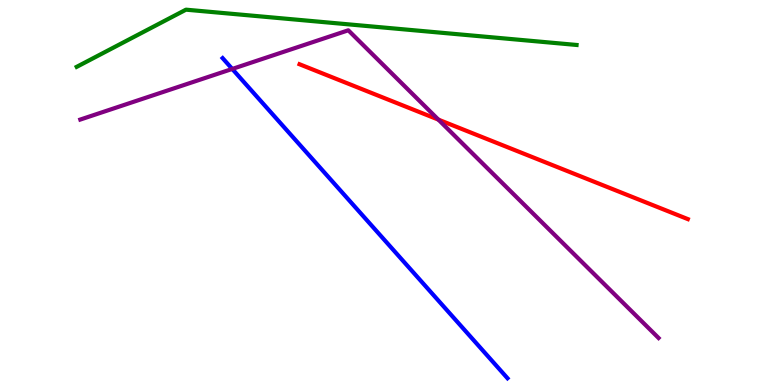[{'lines': ['blue', 'red'], 'intersections': []}, {'lines': ['green', 'red'], 'intersections': []}, {'lines': ['purple', 'red'], 'intersections': [{'x': 5.66, 'y': 6.89}]}, {'lines': ['blue', 'green'], 'intersections': []}, {'lines': ['blue', 'purple'], 'intersections': [{'x': 3.0, 'y': 8.21}]}, {'lines': ['green', 'purple'], 'intersections': []}]